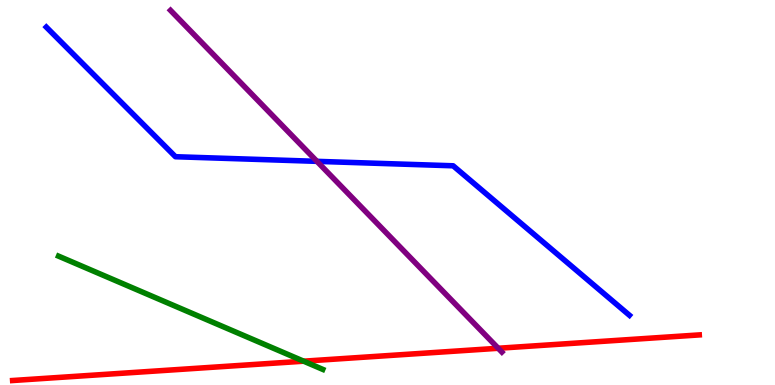[{'lines': ['blue', 'red'], 'intersections': []}, {'lines': ['green', 'red'], 'intersections': [{'x': 3.92, 'y': 0.618}]}, {'lines': ['purple', 'red'], 'intersections': [{'x': 6.43, 'y': 0.954}]}, {'lines': ['blue', 'green'], 'intersections': []}, {'lines': ['blue', 'purple'], 'intersections': [{'x': 4.09, 'y': 5.81}]}, {'lines': ['green', 'purple'], 'intersections': []}]